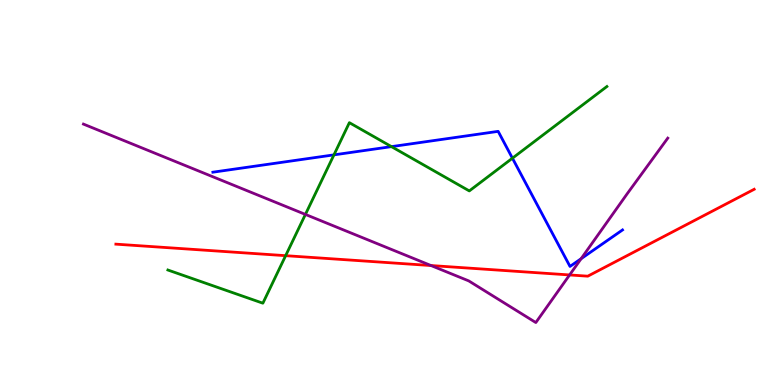[{'lines': ['blue', 'red'], 'intersections': []}, {'lines': ['green', 'red'], 'intersections': [{'x': 3.69, 'y': 3.36}]}, {'lines': ['purple', 'red'], 'intersections': [{'x': 5.56, 'y': 3.1}, {'x': 7.35, 'y': 2.86}]}, {'lines': ['blue', 'green'], 'intersections': [{'x': 4.31, 'y': 5.98}, {'x': 5.05, 'y': 6.19}, {'x': 6.61, 'y': 5.89}]}, {'lines': ['blue', 'purple'], 'intersections': [{'x': 7.5, 'y': 3.28}]}, {'lines': ['green', 'purple'], 'intersections': [{'x': 3.94, 'y': 4.43}]}]